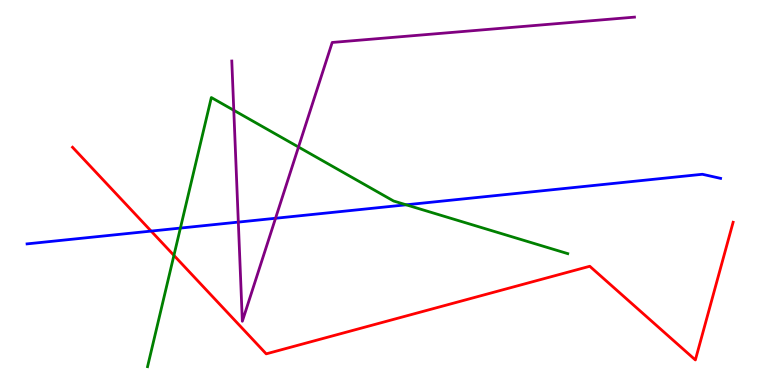[{'lines': ['blue', 'red'], 'intersections': [{'x': 1.95, 'y': 4.0}]}, {'lines': ['green', 'red'], 'intersections': [{'x': 2.24, 'y': 3.37}]}, {'lines': ['purple', 'red'], 'intersections': []}, {'lines': ['blue', 'green'], 'intersections': [{'x': 2.33, 'y': 4.08}, {'x': 5.24, 'y': 4.68}]}, {'lines': ['blue', 'purple'], 'intersections': [{'x': 3.08, 'y': 4.23}, {'x': 3.56, 'y': 4.33}]}, {'lines': ['green', 'purple'], 'intersections': [{'x': 3.02, 'y': 7.14}, {'x': 3.85, 'y': 6.18}]}]